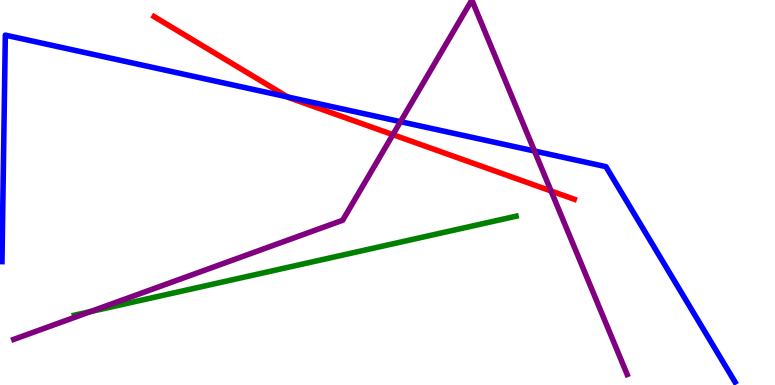[{'lines': ['blue', 'red'], 'intersections': [{'x': 3.71, 'y': 7.48}]}, {'lines': ['green', 'red'], 'intersections': []}, {'lines': ['purple', 'red'], 'intersections': [{'x': 5.07, 'y': 6.5}, {'x': 7.11, 'y': 5.04}]}, {'lines': ['blue', 'green'], 'intersections': []}, {'lines': ['blue', 'purple'], 'intersections': [{'x': 5.17, 'y': 6.84}, {'x': 6.9, 'y': 6.08}]}, {'lines': ['green', 'purple'], 'intersections': [{'x': 1.17, 'y': 1.91}]}]